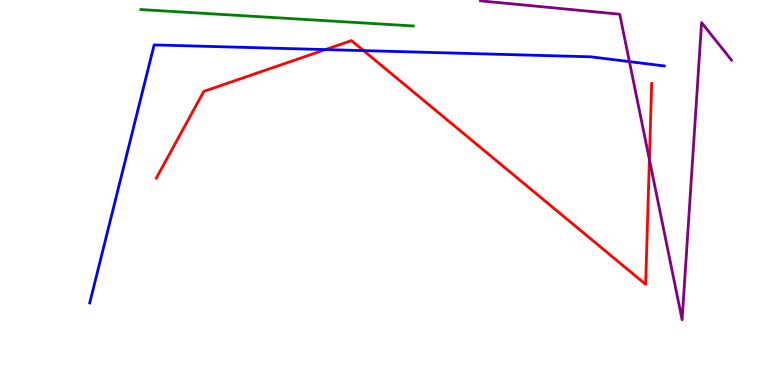[{'lines': ['blue', 'red'], 'intersections': [{'x': 4.2, 'y': 8.71}, {'x': 4.69, 'y': 8.69}]}, {'lines': ['green', 'red'], 'intersections': []}, {'lines': ['purple', 'red'], 'intersections': [{'x': 8.38, 'y': 5.86}]}, {'lines': ['blue', 'green'], 'intersections': []}, {'lines': ['blue', 'purple'], 'intersections': [{'x': 8.12, 'y': 8.4}]}, {'lines': ['green', 'purple'], 'intersections': []}]